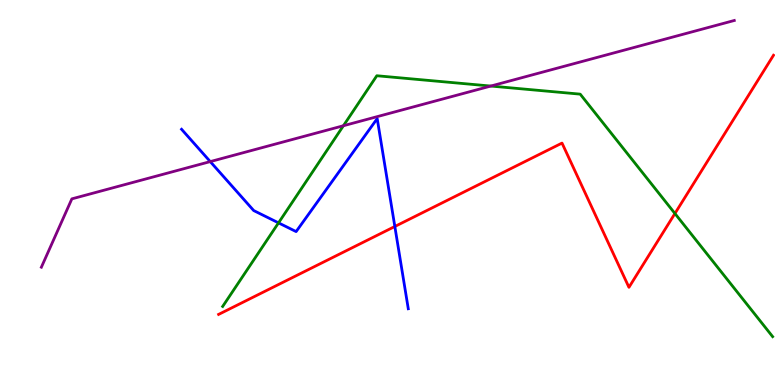[{'lines': ['blue', 'red'], 'intersections': [{'x': 5.09, 'y': 4.12}]}, {'lines': ['green', 'red'], 'intersections': [{'x': 8.71, 'y': 4.45}]}, {'lines': ['purple', 'red'], 'intersections': []}, {'lines': ['blue', 'green'], 'intersections': [{'x': 3.59, 'y': 4.21}]}, {'lines': ['blue', 'purple'], 'intersections': [{'x': 2.71, 'y': 5.8}]}, {'lines': ['green', 'purple'], 'intersections': [{'x': 4.43, 'y': 6.73}, {'x': 6.33, 'y': 7.76}]}]